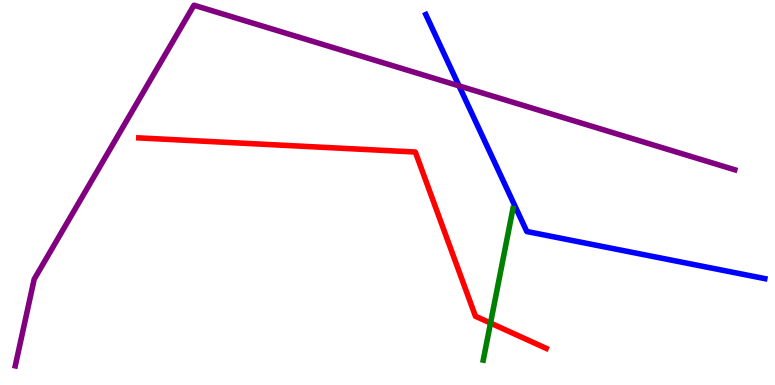[{'lines': ['blue', 'red'], 'intersections': []}, {'lines': ['green', 'red'], 'intersections': [{'x': 6.33, 'y': 1.61}]}, {'lines': ['purple', 'red'], 'intersections': []}, {'lines': ['blue', 'green'], 'intersections': []}, {'lines': ['blue', 'purple'], 'intersections': [{'x': 5.92, 'y': 7.77}]}, {'lines': ['green', 'purple'], 'intersections': []}]